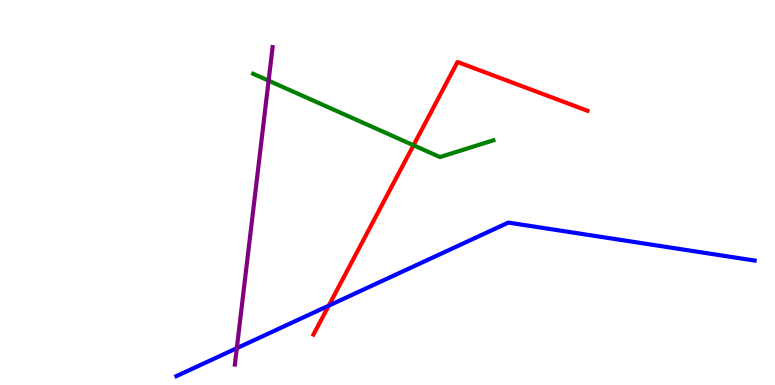[{'lines': ['blue', 'red'], 'intersections': [{'x': 4.24, 'y': 2.06}]}, {'lines': ['green', 'red'], 'intersections': [{'x': 5.34, 'y': 6.23}]}, {'lines': ['purple', 'red'], 'intersections': []}, {'lines': ['blue', 'green'], 'intersections': []}, {'lines': ['blue', 'purple'], 'intersections': [{'x': 3.06, 'y': 0.956}]}, {'lines': ['green', 'purple'], 'intersections': [{'x': 3.47, 'y': 7.9}]}]